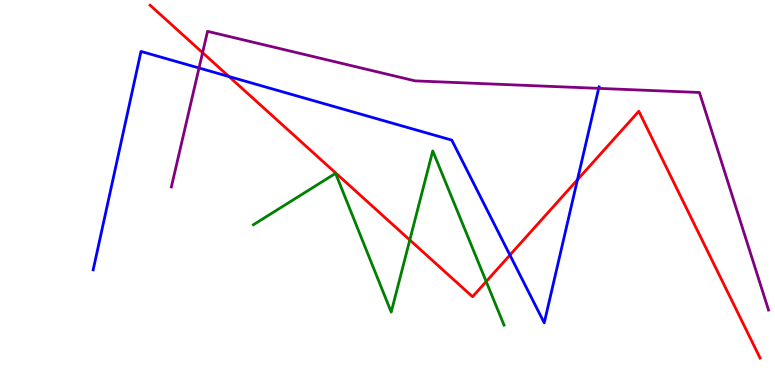[{'lines': ['blue', 'red'], 'intersections': [{'x': 2.95, 'y': 8.01}, {'x': 6.58, 'y': 3.38}, {'x': 7.45, 'y': 5.33}]}, {'lines': ['green', 'red'], 'intersections': [{'x': 5.29, 'y': 3.77}, {'x': 6.27, 'y': 2.69}]}, {'lines': ['purple', 'red'], 'intersections': [{'x': 2.61, 'y': 8.63}]}, {'lines': ['blue', 'green'], 'intersections': []}, {'lines': ['blue', 'purple'], 'intersections': [{'x': 2.57, 'y': 8.23}, {'x': 7.72, 'y': 7.7}]}, {'lines': ['green', 'purple'], 'intersections': []}]